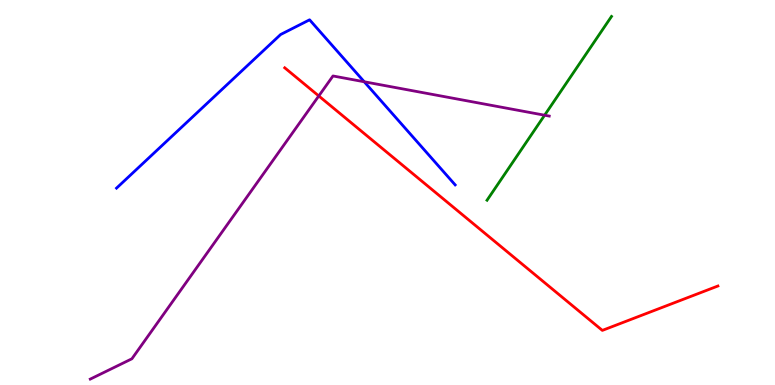[{'lines': ['blue', 'red'], 'intersections': []}, {'lines': ['green', 'red'], 'intersections': []}, {'lines': ['purple', 'red'], 'intersections': [{'x': 4.11, 'y': 7.51}]}, {'lines': ['blue', 'green'], 'intersections': []}, {'lines': ['blue', 'purple'], 'intersections': [{'x': 4.7, 'y': 7.88}]}, {'lines': ['green', 'purple'], 'intersections': [{'x': 7.03, 'y': 7.01}]}]